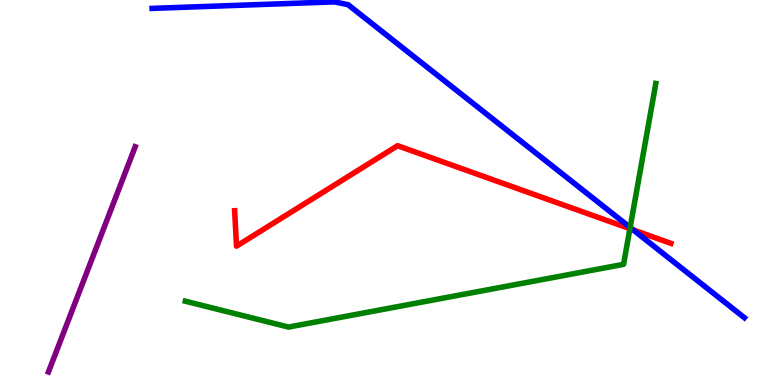[{'lines': ['blue', 'red'], 'intersections': [{'x': 8.17, 'y': 4.03}]}, {'lines': ['green', 'red'], 'intersections': [{'x': 8.13, 'y': 4.06}]}, {'lines': ['purple', 'red'], 'intersections': []}, {'lines': ['blue', 'green'], 'intersections': [{'x': 8.13, 'y': 4.09}]}, {'lines': ['blue', 'purple'], 'intersections': []}, {'lines': ['green', 'purple'], 'intersections': []}]